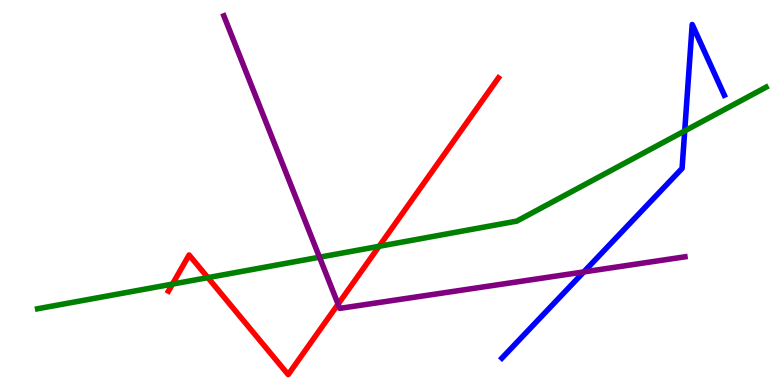[{'lines': ['blue', 'red'], 'intersections': []}, {'lines': ['green', 'red'], 'intersections': [{'x': 2.23, 'y': 2.62}, {'x': 2.68, 'y': 2.79}, {'x': 4.89, 'y': 3.6}]}, {'lines': ['purple', 'red'], 'intersections': [{'x': 4.36, 'y': 2.1}]}, {'lines': ['blue', 'green'], 'intersections': [{'x': 8.83, 'y': 6.6}]}, {'lines': ['blue', 'purple'], 'intersections': [{'x': 7.53, 'y': 2.94}]}, {'lines': ['green', 'purple'], 'intersections': [{'x': 4.12, 'y': 3.32}]}]